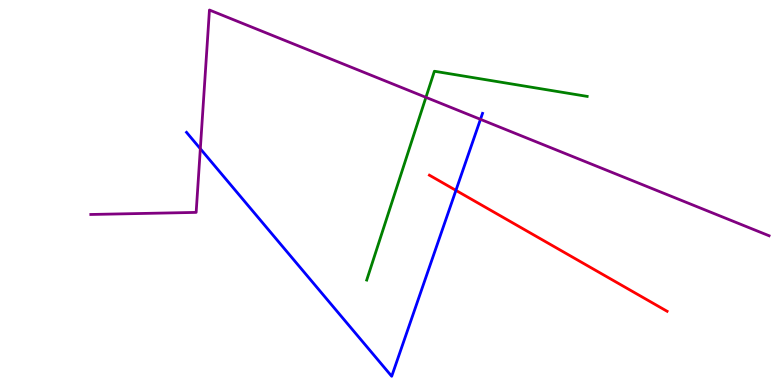[{'lines': ['blue', 'red'], 'intersections': [{'x': 5.88, 'y': 5.06}]}, {'lines': ['green', 'red'], 'intersections': []}, {'lines': ['purple', 'red'], 'intersections': []}, {'lines': ['blue', 'green'], 'intersections': []}, {'lines': ['blue', 'purple'], 'intersections': [{'x': 2.58, 'y': 6.14}, {'x': 6.2, 'y': 6.9}]}, {'lines': ['green', 'purple'], 'intersections': [{'x': 5.5, 'y': 7.47}]}]